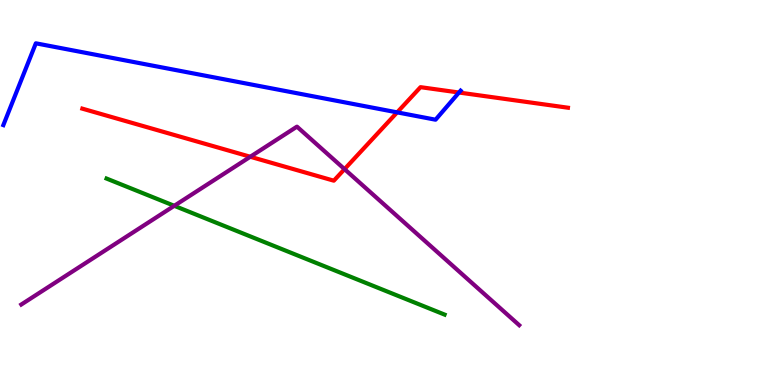[{'lines': ['blue', 'red'], 'intersections': [{'x': 5.12, 'y': 7.08}, {'x': 5.92, 'y': 7.6}]}, {'lines': ['green', 'red'], 'intersections': []}, {'lines': ['purple', 'red'], 'intersections': [{'x': 3.23, 'y': 5.93}, {'x': 4.45, 'y': 5.61}]}, {'lines': ['blue', 'green'], 'intersections': []}, {'lines': ['blue', 'purple'], 'intersections': []}, {'lines': ['green', 'purple'], 'intersections': [{'x': 2.25, 'y': 4.65}]}]